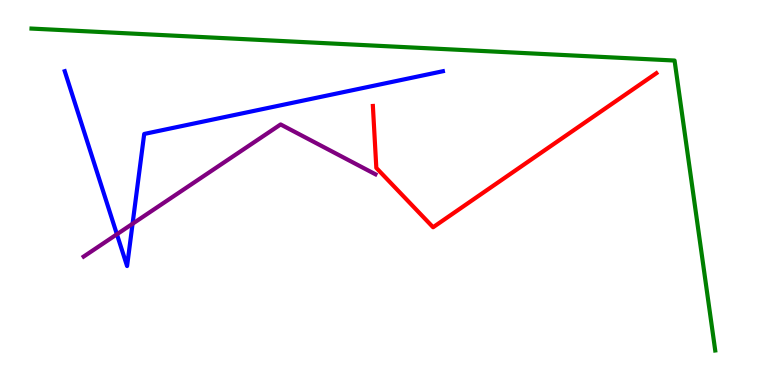[{'lines': ['blue', 'red'], 'intersections': []}, {'lines': ['green', 'red'], 'intersections': []}, {'lines': ['purple', 'red'], 'intersections': []}, {'lines': ['blue', 'green'], 'intersections': []}, {'lines': ['blue', 'purple'], 'intersections': [{'x': 1.51, 'y': 3.92}, {'x': 1.71, 'y': 4.19}]}, {'lines': ['green', 'purple'], 'intersections': []}]